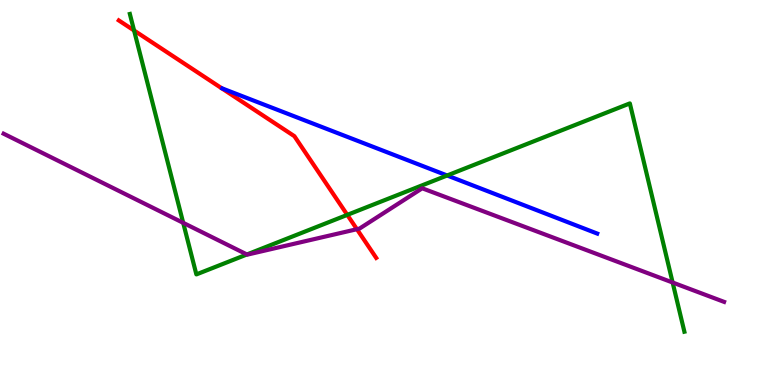[{'lines': ['blue', 'red'], 'intersections': []}, {'lines': ['green', 'red'], 'intersections': [{'x': 1.73, 'y': 9.21}, {'x': 4.48, 'y': 4.42}]}, {'lines': ['purple', 'red'], 'intersections': [{'x': 4.61, 'y': 4.05}]}, {'lines': ['blue', 'green'], 'intersections': [{'x': 5.77, 'y': 5.44}]}, {'lines': ['blue', 'purple'], 'intersections': []}, {'lines': ['green', 'purple'], 'intersections': [{'x': 2.36, 'y': 4.21}, {'x': 3.19, 'y': 3.39}, {'x': 8.68, 'y': 2.66}]}]